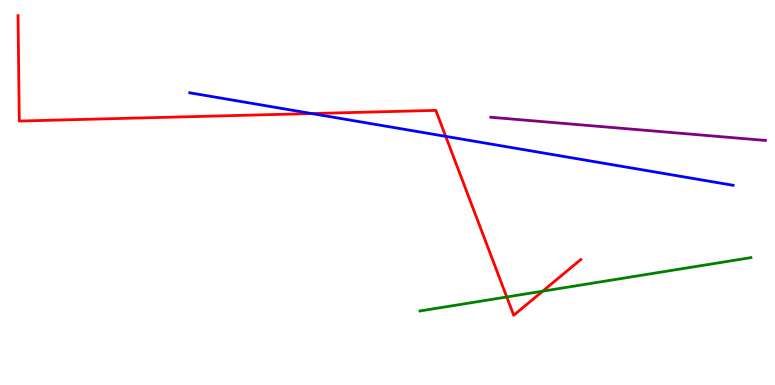[{'lines': ['blue', 'red'], 'intersections': [{'x': 4.02, 'y': 7.05}, {'x': 5.75, 'y': 6.46}]}, {'lines': ['green', 'red'], 'intersections': [{'x': 6.54, 'y': 2.29}, {'x': 7.0, 'y': 2.44}]}, {'lines': ['purple', 'red'], 'intersections': []}, {'lines': ['blue', 'green'], 'intersections': []}, {'lines': ['blue', 'purple'], 'intersections': []}, {'lines': ['green', 'purple'], 'intersections': []}]